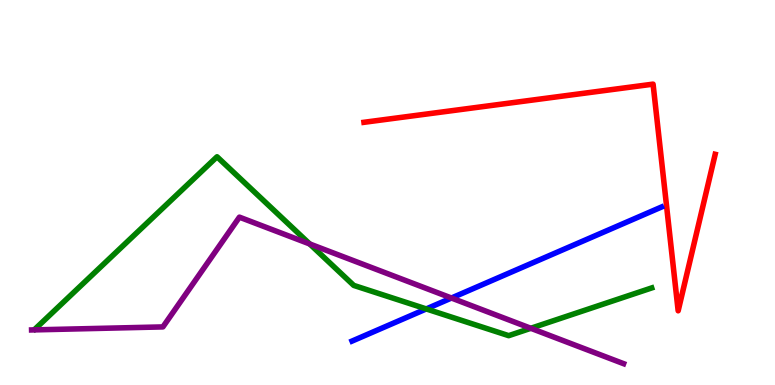[{'lines': ['blue', 'red'], 'intersections': []}, {'lines': ['green', 'red'], 'intersections': []}, {'lines': ['purple', 'red'], 'intersections': []}, {'lines': ['blue', 'green'], 'intersections': [{'x': 5.5, 'y': 1.98}]}, {'lines': ['blue', 'purple'], 'intersections': [{'x': 5.83, 'y': 2.26}]}, {'lines': ['green', 'purple'], 'intersections': [{'x': 4.0, 'y': 3.66}, {'x': 6.85, 'y': 1.47}]}]